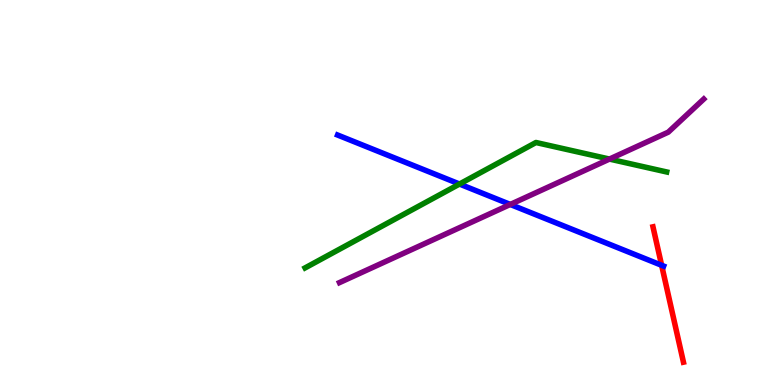[{'lines': ['blue', 'red'], 'intersections': [{'x': 8.54, 'y': 3.11}]}, {'lines': ['green', 'red'], 'intersections': []}, {'lines': ['purple', 'red'], 'intersections': []}, {'lines': ['blue', 'green'], 'intersections': [{'x': 5.93, 'y': 5.22}]}, {'lines': ['blue', 'purple'], 'intersections': [{'x': 6.58, 'y': 4.69}]}, {'lines': ['green', 'purple'], 'intersections': [{'x': 7.86, 'y': 5.87}]}]